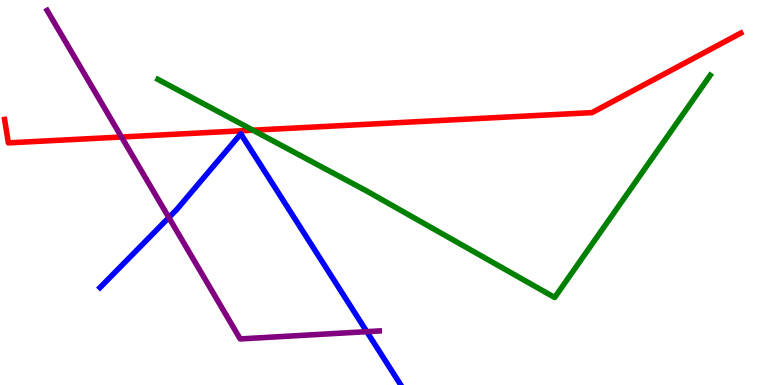[{'lines': ['blue', 'red'], 'intersections': []}, {'lines': ['green', 'red'], 'intersections': [{'x': 3.26, 'y': 6.62}]}, {'lines': ['purple', 'red'], 'intersections': [{'x': 1.57, 'y': 6.44}]}, {'lines': ['blue', 'green'], 'intersections': []}, {'lines': ['blue', 'purple'], 'intersections': [{'x': 2.18, 'y': 4.35}, {'x': 4.73, 'y': 1.39}]}, {'lines': ['green', 'purple'], 'intersections': []}]